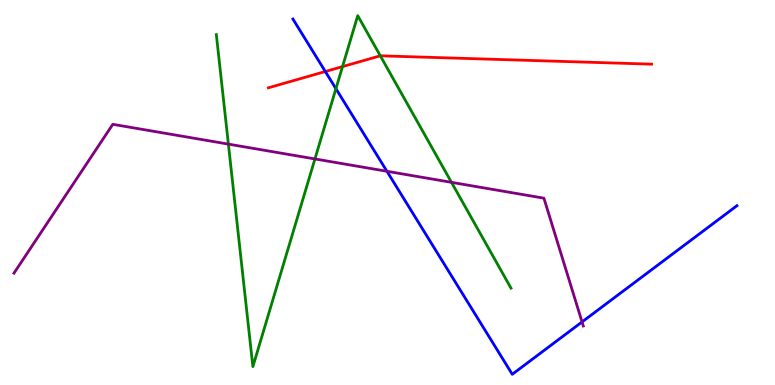[{'lines': ['blue', 'red'], 'intersections': [{'x': 4.2, 'y': 8.14}]}, {'lines': ['green', 'red'], 'intersections': [{'x': 4.42, 'y': 8.27}, {'x': 4.91, 'y': 8.55}]}, {'lines': ['purple', 'red'], 'intersections': []}, {'lines': ['blue', 'green'], 'intersections': [{'x': 4.33, 'y': 7.7}]}, {'lines': ['blue', 'purple'], 'intersections': [{'x': 4.99, 'y': 5.55}, {'x': 7.51, 'y': 1.64}]}, {'lines': ['green', 'purple'], 'intersections': [{'x': 2.95, 'y': 6.26}, {'x': 4.06, 'y': 5.87}, {'x': 5.83, 'y': 5.26}]}]